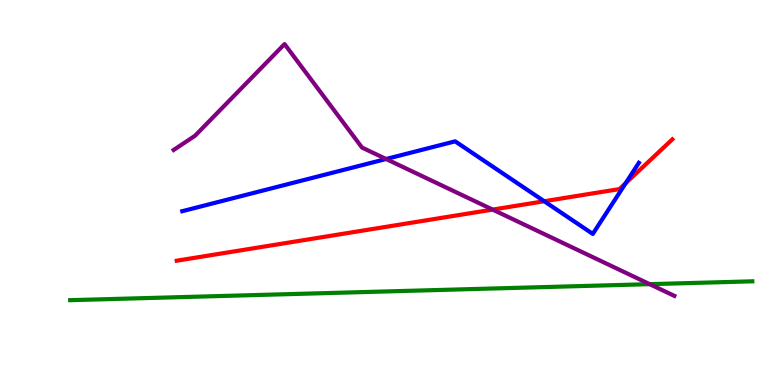[{'lines': ['blue', 'red'], 'intersections': [{'x': 7.02, 'y': 4.77}, {'x': 8.07, 'y': 5.24}]}, {'lines': ['green', 'red'], 'intersections': []}, {'lines': ['purple', 'red'], 'intersections': [{'x': 6.36, 'y': 4.56}]}, {'lines': ['blue', 'green'], 'intersections': []}, {'lines': ['blue', 'purple'], 'intersections': [{'x': 4.98, 'y': 5.87}]}, {'lines': ['green', 'purple'], 'intersections': [{'x': 8.38, 'y': 2.62}]}]